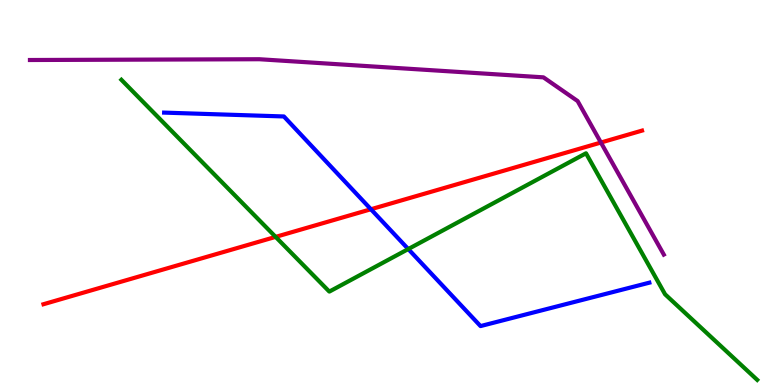[{'lines': ['blue', 'red'], 'intersections': [{'x': 4.79, 'y': 4.57}]}, {'lines': ['green', 'red'], 'intersections': [{'x': 3.56, 'y': 3.85}]}, {'lines': ['purple', 'red'], 'intersections': [{'x': 7.75, 'y': 6.3}]}, {'lines': ['blue', 'green'], 'intersections': [{'x': 5.27, 'y': 3.53}]}, {'lines': ['blue', 'purple'], 'intersections': []}, {'lines': ['green', 'purple'], 'intersections': []}]